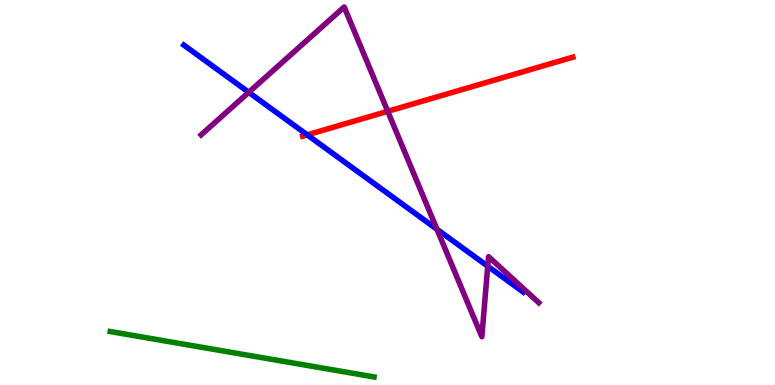[{'lines': ['blue', 'red'], 'intersections': [{'x': 3.96, 'y': 6.5}]}, {'lines': ['green', 'red'], 'intersections': []}, {'lines': ['purple', 'red'], 'intersections': [{'x': 5.0, 'y': 7.11}]}, {'lines': ['blue', 'green'], 'intersections': []}, {'lines': ['blue', 'purple'], 'intersections': [{'x': 3.21, 'y': 7.6}, {'x': 5.64, 'y': 4.04}, {'x': 6.29, 'y': 3.09}]}, {'lines': ['green', 'purple'], 'intersections': []}]